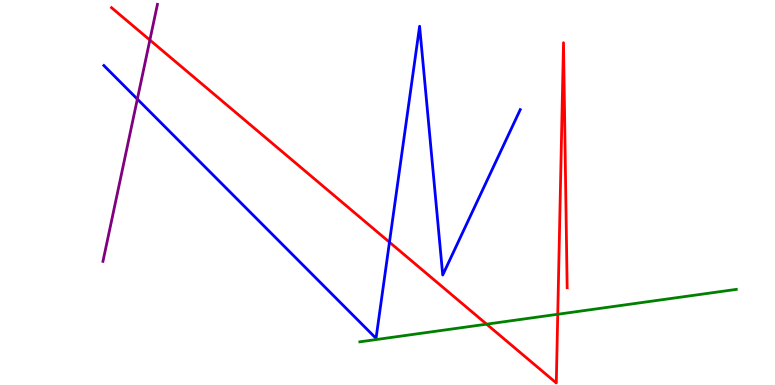[{'lines': ['blue', 'red'], 'intersections': [{'x': 5.03, 'y': 3.71}]}, {'lines': ['green', 'red'], 'intersections': [{'x': 6.28, 'y': 1.58}, {'x': 7.2, 'y': 1.84}]}, {'lines': ['purple', 'red'], 'intersections': [{'x': 1.93, 'y': 8.96}]}, {'lines': ['blue', 'green'], 'intersections': []}, {'lines': ['blue', 'purple'], 'intersections': [{'x': 1.77, 'y': 7.43}]}, {'lines': ['green', 'purple'], 'intersections': []}]